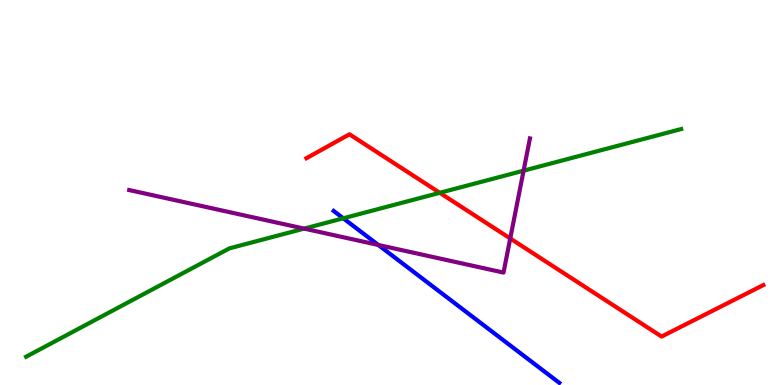[{'lines': ['blue', 'red'], 'intersections': []}, {'lines': ['green', 'red'], 'intersections': [{'x': 5.67, 'y': 4.99}]}, {'lines': ['purple', 'red'], 'intersections': [{'x': 6.58, 'y': 3.81}]}, {'lines': ['blue', 'green'], 'intersections': [{'x': 4.43, 'y': 4.33}]}, {'lines': ['blue', 'purple'], 'intersections': [{'x': 4.88, 'y': 3.64}]}, {'lines': ['green', 'purple'], 'intersections': [{'x': 3.92, 'y': 4.06}, {'x': 6.76, 'y': 5.57}]}]